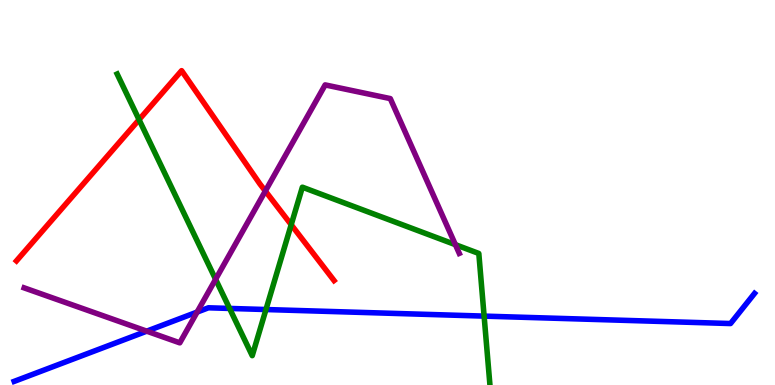[{'lines': ['blue', 'red'], 'intersections': []}, {'lines': ['green', 'red'], 'intersections': [{'x': 1.79, 'y': 6.89}, {'x': 3.76, 'y': 4.16}]}, {'lines': ['purple', 'red'], 'intersections': [{'x': 3.42, 'y': 5.04}]}, {'lines': ['blue', 'green'], 'intersections': [{'x': 2.96, 'y': 1.99}, {'x': 3.43, 'y': 1.96}, {'x': 6.25, 'y': 1.79}]}, {'lines': ['blue', 'purple'], 'intersections': [{'x': 1.89, 'y': 1.4}, {'x': 2.54, 'y': 1.89}]}, {'lines': ['green', 'purple'], 'intersections': [{'x': 2.78, 'y': 2.75}, {'x': 5.88, 'y': 3.65}]}]